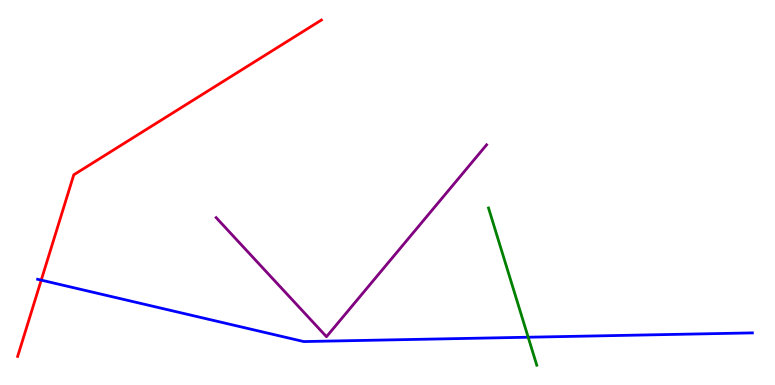[{'lines': ['blue', 'red'], 'intersections': [{'x': 0.532, 'y': 2.72}]}, {'lines': ['green', 'red'], 'intersections': []}, {'lines': ['purple', 'red'], 'intersections': []}, {'lines': ['blue', 'green'], 'intersections': [{'x': 6.82, 'y': 1.24}]}, {'lines': ['blue', 'purple'], 'intersections': []}, {'lines': ['green', 'purple'], 'intersections': []}]